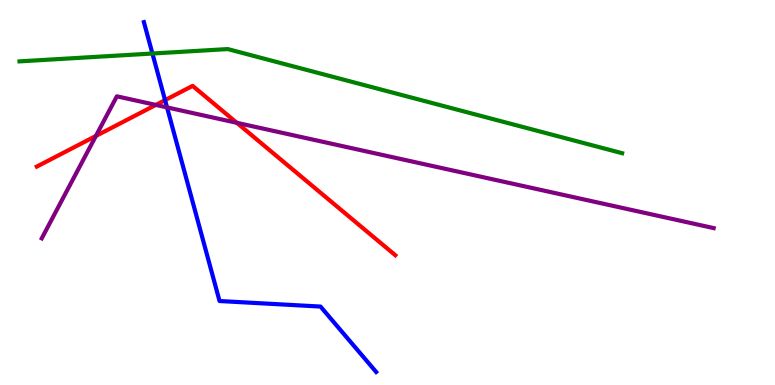[{'lines': ['blue', 'red'], 'intersections': [{'x': 2.13, 'y': 7.4}]}, {'lines': ['green', 'red'], 'intersections': []}, {'lines': ['purple', 'red'], 'intersections': [{'x': 1.24, 'y': 6.47}, {'x': 2.01, 'y': 7.27}, {'x': 3.06, 'y': 6.81}]}, {'lines': ['blue', 'green'], 'intersections': [{'x': 1.97, 'y': 8.61}]}, {'lines': ['blue', 'purple'], 'intersections': [{'x': 2.16, 'y': 7.21}]}, {'lines': ['green', 'purple'], 'intersections': []}]